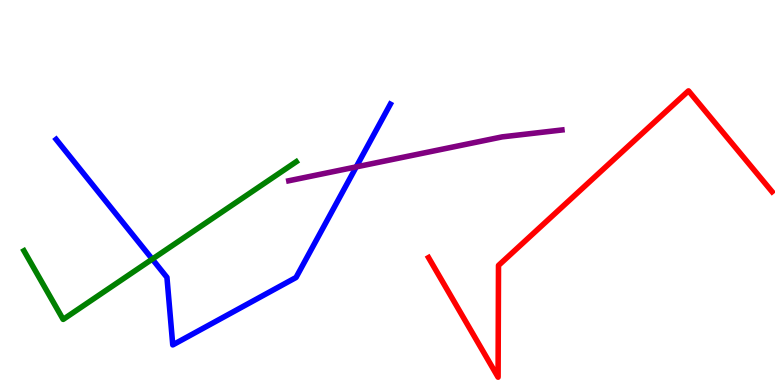[{'lines': ['blue', 'red'], 'intersections': []}, {'lines': ['green', 'red'], 'intersections': []}, {'lines': ['purple', 'red'], 'intersections': []}, {'lines': ['blue', 'green'], 'intersections': [{'x': 1.96, 'y': 3.27}]}, {'lines': ['blue', 'purple'], 'intersections': [{'x': 4.6, 'y': 5.66}]}, {'lines': ['green', 'purple'], 'intersections': []}]